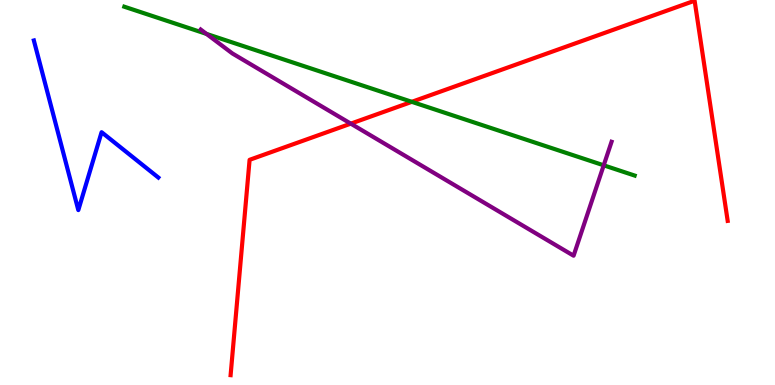[{'lines': ['blue', 'red'], 'intersections': []}, {'lines': ['green', 'red'], 'intersections': [{'x': 5.31, 'y': 7.36}]}, {'lines': ['purple', 'red'], 'intersections': [{'x': 4.53, 'y': 6.79}]}, {'lines': ['blue', 'green'], 'intersections': []}, {'lines': ['blue', 'purple'], 'intersections': []}, {'lines': ['green', 'purple'], 'intersections': [{'x': 2.66, 'y': 9.12}, {'x': 7.79, 'y': 5.71}]}]